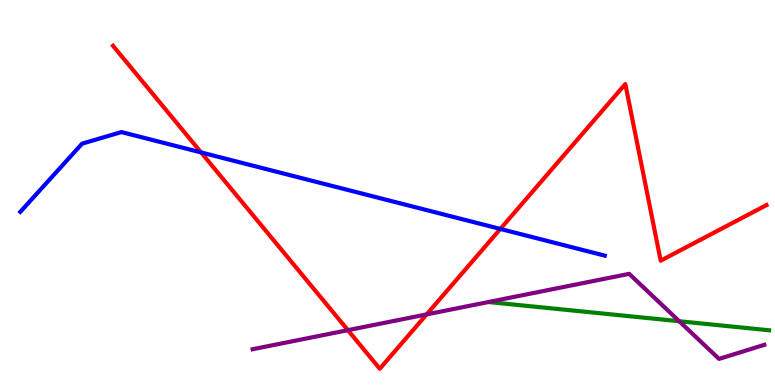[{'lines': ['blue', 'red'], 'intersections': [{'x': 2.59, 'y': 6.04}, {'x': 6.46, 'y': 4.05}]}, {'lines': ['green', 'red'], 'intersections': []}, {'lines': ['purple', 'red'], 'intersections': [{'x': 4.49, 'y': 1.42}, {'x': 5.51, 'y': 1.83}]}, {'lines': ['blue', 'green'], 'intersections': []}, {'lines': ['blue', 'purple'], 'intersections': []}, {'lines': ['green', 'purple'], 'intersections': [{'x': 8.76, 'y': 1.66}]}]